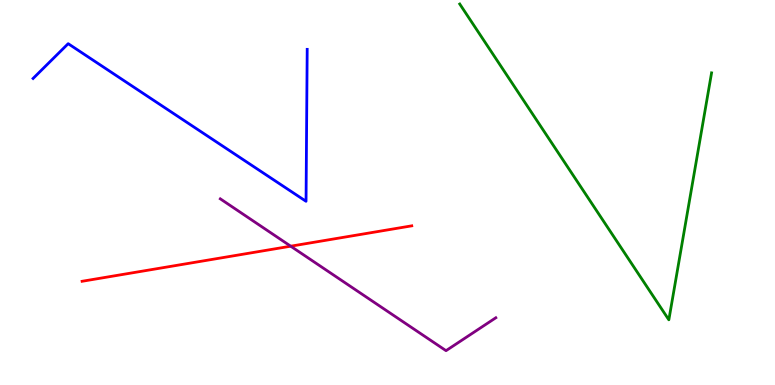[{'lines': ['blue', 'red'], 'intersections': []}, {'lines': ['green', 'red'], 'intersections': []}, {'lines': ['purple', 'red'], 'intersections': [{'x': 3.75, 'y': 3.61}]}, {'lines': ['blue', 'green'], 'intersections': []}, {'lines': ['blue', 'purple'], 'intersections': []}, {'lines': ['green', 'purple'], 'intersections': []}]